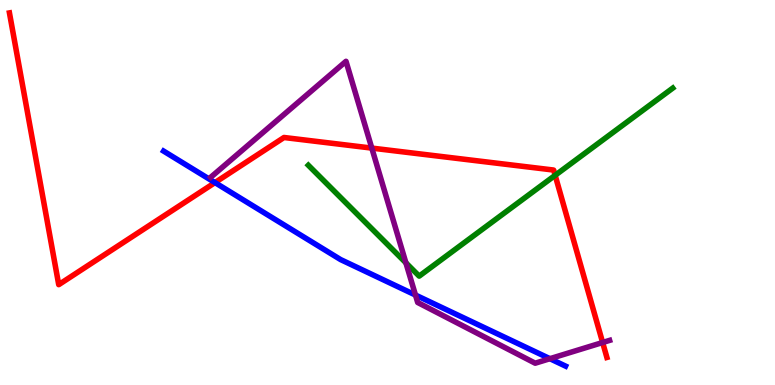[{'lines': ['blue', 'red'], 'intersections': [{'x': 2.77, 'y': 5.26}]}, {'lines': ['green', 'red'], 'intersections': [{'x': 7.16, 'y': 5.45}]}, {'lines': ['purple', 'red'], 'intersections': [{'x': 4.8, 'y': 6.15}, {'x': 7.78, 'y': 1.1}]}, {'lines': ['blue', 'green'], 'intersections': []}, {'lines': ['blue', 'purple'], 'intersections': [{'x': 5.36, 'y': 2.34}, {'x': 7.1, 'y': 0.683}]}, {'lines': ['green', 'purple'], 'intersections': [{'x': 5.24, 'y': 3.17}]}]